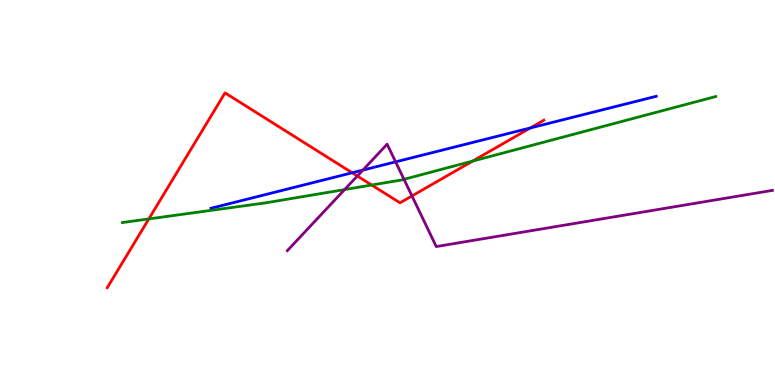[{'lines': ['blue', 'red'], 'intersections': [{'x': 4.54, 'y': 5.51}, {'x': 6.84, 'y': 6.68}]}, {'lines': ['green', 'red'], 'intersections': [{'x': 1.92, 'y': 4.31}, {'x': 4.8, 'y': 5.19}, {'x': 6.1, 'y': 5.82}]}, {'lines': ['purple', 'red'], 'intersections': [{'x': 4.61, 'y': 5.43}, {'x': 5.32, 'y': 4.91}]}, {'lines': ['blue', 'green'], 'intersections': []}, {'lines': ['blue', 'purple'], 'intersections': [{'x': 4.68, 'y': 5.58}, {'x': 5.1, 'y': 5.8}]}, {'lines': ['green', 'purple'], 'intersections': [{'x': 4.45, 'y': 5.08}, {'x': 5.21, 'y': 5.34}]}]